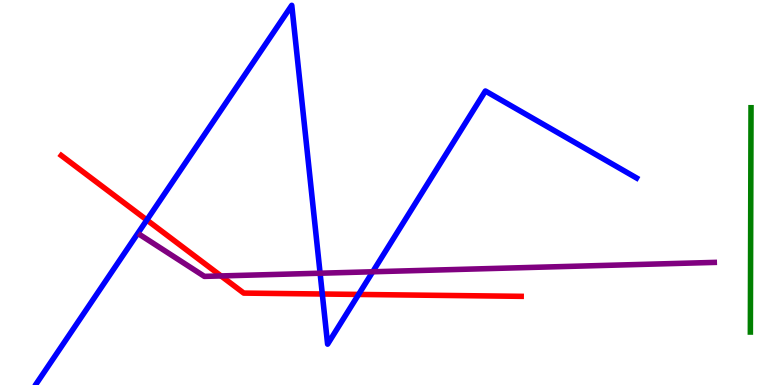[{'lines': ['blue', 'red'], 'intersections': [{'x': 1.89, 'y': 4.29}, {'x': 4.16, 'y': 2.36}, {'x': 4.63, 'y': 2.35}]}, {'lines': ['green', 'red'], 'intersections': []}, {'lines': ['purple', 'red'], 'intersections': [{'x': 2.85, 'y': 2.83}]}, {'lines': ['blue', 'green'], 'intersections': []}, {'lines': ['blue', 'purple'], 'intersections': [{'x': 4.13, 'y': 2.9}, {'x': 4.81, 'y': 2.94}]}, {'lines': ['green', 'purple'], 'intersections': []}]